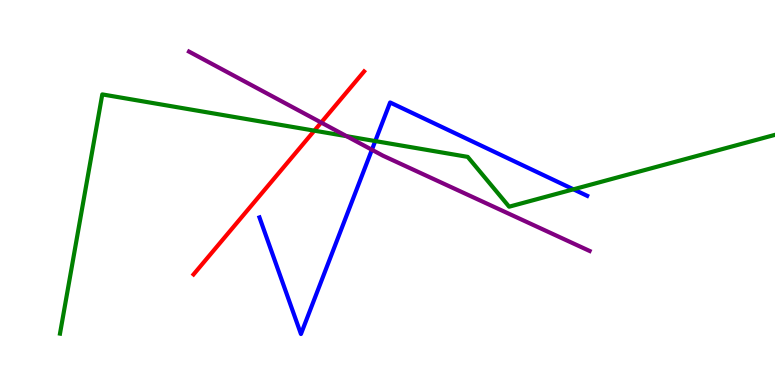[{'lines': ['blue', 'red'], 'intersections': []}, {'lines': ['green', 'red'], 'intersections': [{'x': 4.06, 'y': 6.61}]}, {'lines': ['purple', 'red'], 'intersections': [{'x': 4.14, 'y': 6.82}]}, {'lines': ['blue', 'green'], 'intersections': [{'x': 4.84, 'y': 6.34}, {'x': 7.4, 'y': 5.08}]}, {'lines': ['blue', 'purple'], 'intersections': [{'x': 4.8, 'y': 6.11}]}, {'lines': ['green', 'purple'], 'intersections': [{'x': 4.47, 'y': 6.46}]}]